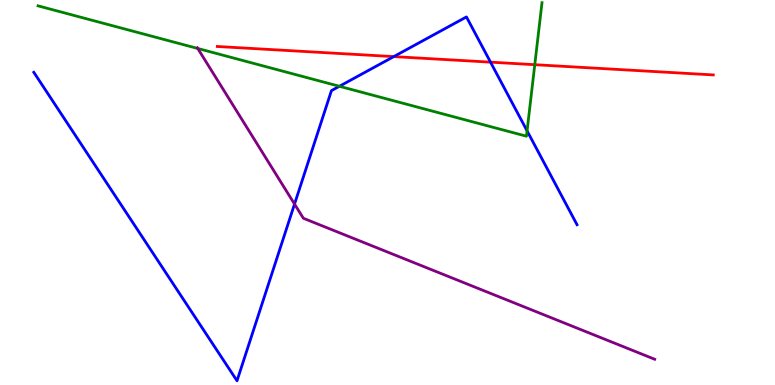[{'lines': ['blue', 'red'], 'intersections': [{'x': 5.08, 'y': 8.53}, {'x': 6.33, 'y': 8.39}]}, {'lines': ['green', 'red'], 'intersections': [{'x': 6.9, 'y': 8.32}]}, {'lines': ['purple', 'red'], 'intersections': []}, {'lines': ['blue', 'green'], 'intersections': [{'x': 4.38, 'y': 7.76}, {'x': 6.8, 'y': 6.6}]}, {'lines': ['blue', 'purple'], 'intersections': [{'x': 3.8, 'y': 4.7}]}, {'lines': ['green', 'purple'], 'intersections': [{'x': 2.55, 'y': 8.74}]}]